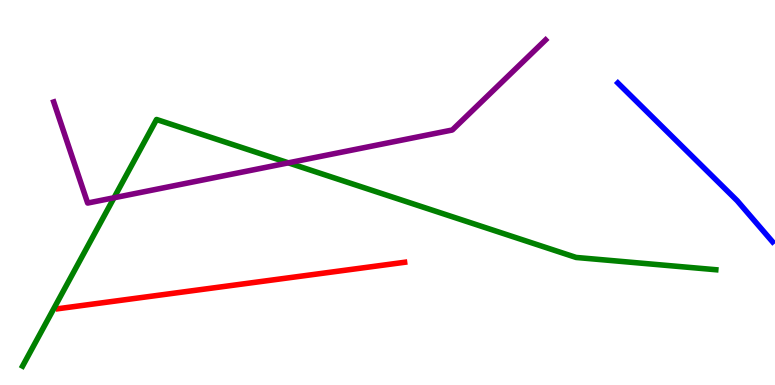[{'lines': ['blue', 'red'], 'intersections': []}, {'lines': ['green', 'red'], 'intersections': []}, {'lines': ['purple', 'red'], 'intersections': []}, {'lines': ['blue', 'green'], 'intersections': []}, {'lines': ['blue', 'purple'], 'intersections': []}, {'lines': ['green', 'purple'], 'intersections': [{'x': 1.47, 'y': 4.86}, {'x': 3.72, 'y': 5.77}]}]